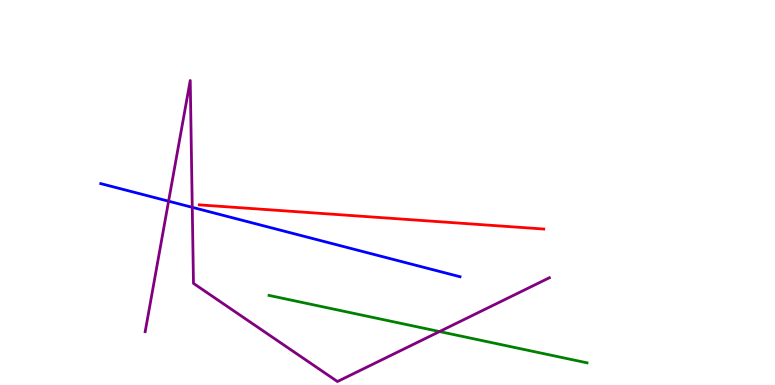[{'lines': ['blue', 'red'], 'intersections': []}, {'lines': ['green', 'red'], 'intersections': []}, {'lines': ['purple', 'red'], 'intersections': []}, {'lines': ['blue', 'green'], 'intersections': []}, {'lines': ['blue', 'purple'], 'intersections': [{'x': 2.18, 'y': 4.77}, {'x': 2.48, 'y': 4.61}]}, {'lines': ['green', 'purple'], 'intersections': [{'x': 5.67, 'y': 1.39}]}]